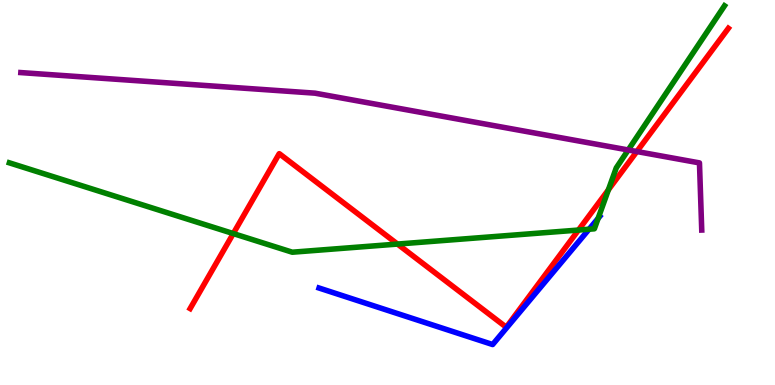[{'lines': ['blue', 'red'], 'intersections': []}, {'lines': ['green', 'red'], 'intersections': [{'x': 3.01, 'y': 3.93}, {'x': 5.13, 'y': 3.66}, {'x': 7.46, 'y': 4.02}, {'x': 7.85, 'y': 5.07}]}, {'lines': ['purple', 'red'], 'intersections': [{'x': 8.22, 'y': 6.06}]}, {'lines': ['blue', 'green'], 'intersections': [{'x': 7.6, 'y': 4.05}, {'x': 7.72, 'y': 4.33}]}, {'lines': ['blue', 'purple'], 'intersections': []}, {'lines': ['green', 'purple'], 'intersections': [{'x': 8.11, 'y': 6.1}]}]